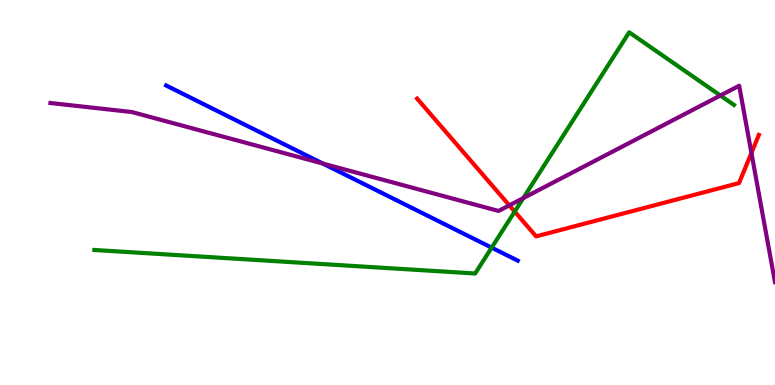[{'lines': ['blue', 'red'], 'intersections': []}, {'lines': ['green', 'red'], 'intersections': [{'x': 6.64, 'y': 4.5}]}, {'lines': ['purple', 'red'], 'intersections': [{'x': 6.57, 'y': 4.67}, {'x': 9.7, 'y': 6.03}]}, {'lines': ['blue', 'green'], 'intersections': [{'x': 6.34, 'y': 3.57}]}, {'lines': ['blue', 'purple'], 'intersections': [{'x': 4.17, 'y': 5.75}]}, {'lines': ['green', 'purple'], 'intersections': [{'x': 6.75, 'y': 4.86}, {'x': 9.3, 'y': 7.52}]}]